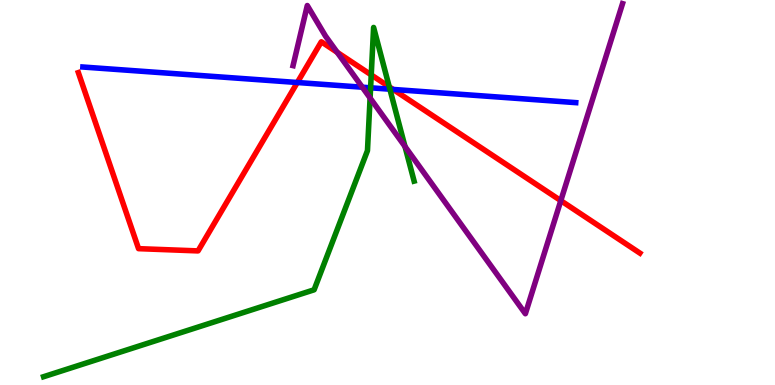[{'lines': ['blue', 'red'], 'intersections': [{'x': 3.84, 'y': 7.86}, {'x': 5.07, 'y': 7.68}]}, {'lines': ['green', 'red'], 'intersections': [{'x': 4.79, 'y': 8.05}, {'x': 5.02, 'y': 7.74}]}, {'lines': ['purple', 'red'], 'intersections': [{'x': 4.35, 'y': 8.64}, {'x': 7.24, 'y': 4.79}]}, {'lines': ['blue', 'green'], 'intersections': [{'x': 4.78, 'y': 7.72}, {'x': 5.03, 'y': 7.68}]}, {'lines': ['blue', 'purple'], 'intersections': [{'x': 4.68, 'y': 7.73}]}, {'lines': ['green', 'purple'], 'intersections': [{'x': 4.78, 'y': 7.45}, {'x': 5.23, 'y': 6.2}]}]